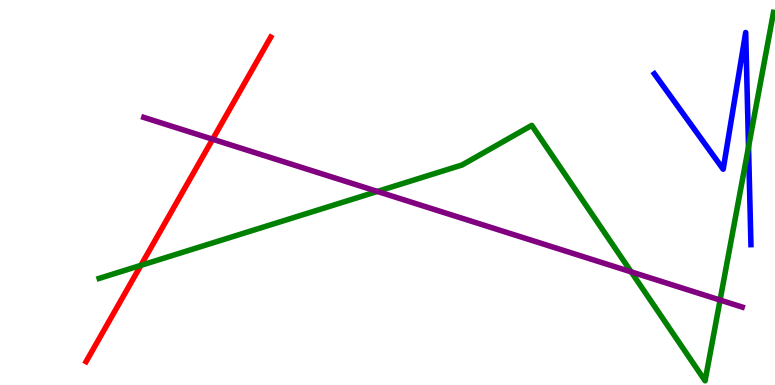[{'lines': ['blue', 'red'], 'intersections': []}, {'lines': ['green', 'red'], 'intersections': [{'x': 1.82, 'y': 3.11}]}, {'lines': ['purple', 'red'], 'intersections': [{'x': 2.74, 'y': 6.38}]}, {'lines': ['blue', 'green'], 'intersections': [{'x': 9.66, 'y': 6.18}]}, {'lines': ['blue', 'purple'], 'intersections': []}, {'lines': ['green', 'purple'], 'intersections': [{'x': 4.87, 'y': 5.03}, {'x': 8.14, 'y': 2.94}, {'x': 9.29, 'y': 2.21}]}]